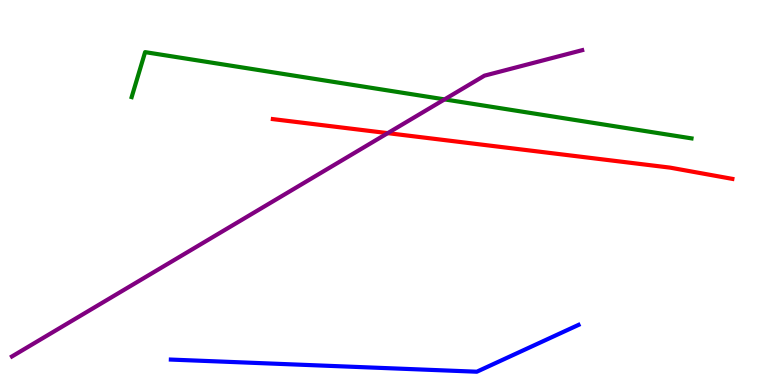[{'lines': ['blue', 'red'], 'intersections': []}, {'lines': ['green', 'red'], 'intersections': []}, {'lines': ['purple', 'red'], 'intersections': [{'x': 5.0, 'y': 6.54}]}, {'lines': ['blue', 'green'], 'intersections': []}, {'lines': ['blue', 'purple'], 'intersections': []}, {'lines': ['green', 'purple'], 'intersections': [{'x': 5.74, 'y': 7.42}]}]